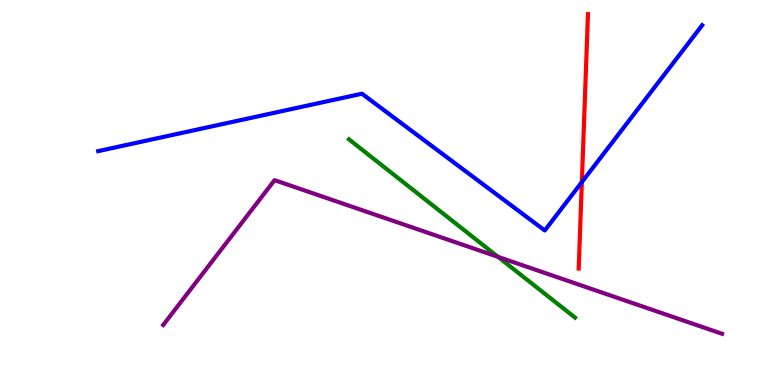[{'lines': ['blue', 'red'], 'intersections': [{'x': 7.51, 'y': 5.27}]}, {'lines': ['green', 'red'], 'intersections': []}, {'lines': ['purple', 'red'], 'intersections': []}, {'lines': ['blue', 'green'], 'intersections': []}, {'lines': ['blue', 'purple'], 'intersections': []}, {'lines': ['green', 'purple'], 'intersections': [{'x': 6.43, 'y': 3.33}]}]